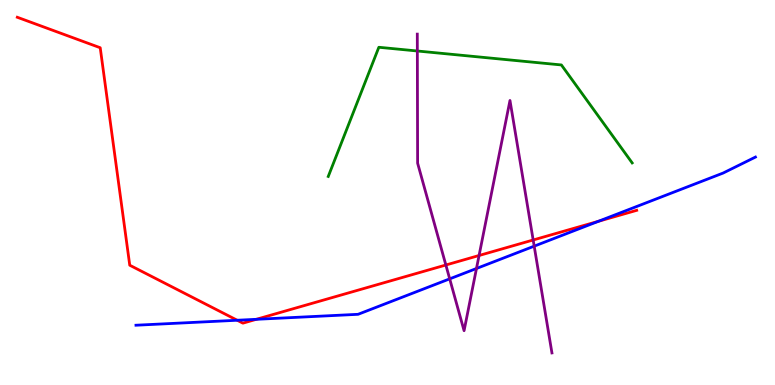[{'lines': ['blue', 'red'], 'intersections': [{'x': 3.06, 'y': 1.68}, {'x': 3.31, 'y': 1.71}, {'x': 7.72, 'y': 4.25}]}, {'lines': ['green', 'red'], 'intersections': []}, {'lines': ['purple', 'red'], 'intersections': [{'x': 5.75, 'y': 3.12}, {'x': 6.18, 'y': 3.36}, {'x': 6.88, 'y': 3.77}]}, {'lines': ['blue', 'green'], 'intersections': []}, {'lines': ['blue', 'purple'], 'intersections': [{'x': 5.8, 'y': 2.76}, {'x': 6.15, 'y': 3.03}, {'x': 6.89, 'y': 3.61}]}, {'lines': ['green', 'purple'], 'intersections': [{'x': 5.38, 'y': 8.68}]}]